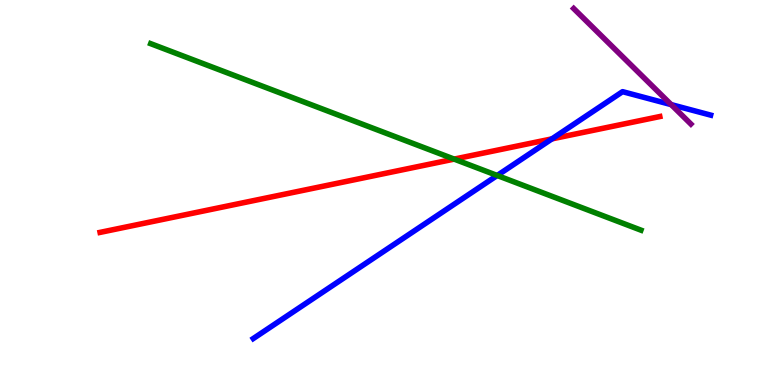[{'lines': ['blue', 'red'], 'intersections': [{'x': 7.12, 'y': 6.39}]}, {'lines': ['green', 'red'], 'intersections': [{'x': 5.86, 'y': 5.87}]}, {'lines': ['purple', 'red'], 'intersections': []}, {'lines': ['blue', 'green'], 'intersections': [{'x': 6.42, 'y': 5.44}]}, {'lines': ['blue', 'purple'], 'intersections': [{'x': 8.66, 'y': 7.28}]}, {'lines': ['green', 'purple'], 'intersections': []}]